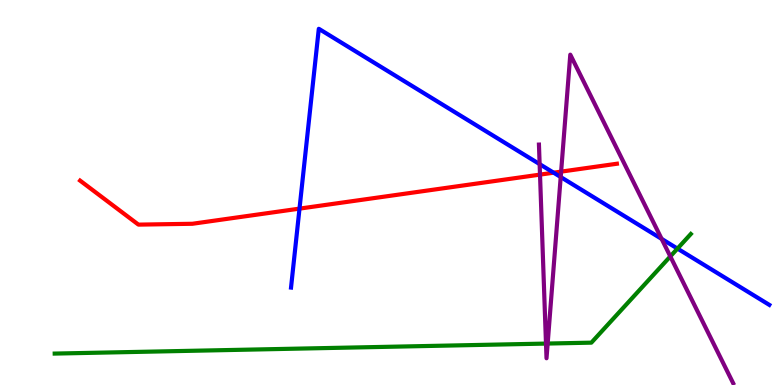[{'lines': ['blue', 'red'], 'intersections': [{'x': 3.86, 'y': 4.58}, {'x': 7.14, 'y': 5.51}]}, {'lines': ['green', 'red'], 'intersections': []}, {'lines': ['purple', 'red'], 'intersections': [{'x': 6.97, 'y': 5.46}, {'x': 7.24, 'y': 5.54}]}, {'lines': ['blue', 'green'], 'intersections': [{'x': 8.74, 'y': 3.54}]}, {'lines': ['blue', 'purple'], 'intersections': [{'x': 6.96, 'y': 5.74}, {'x': 7.23, 'y': 5.4}, {'x': 8.54, 'y': 3.8}]}, {'lines': ['green', 'purple'], 'intersections': [{'x': 7.05, 'y': 1.08}, {'x': 7.07, 'y': 1.08}, {'x': 8.65, 'y': 3.34}]}]